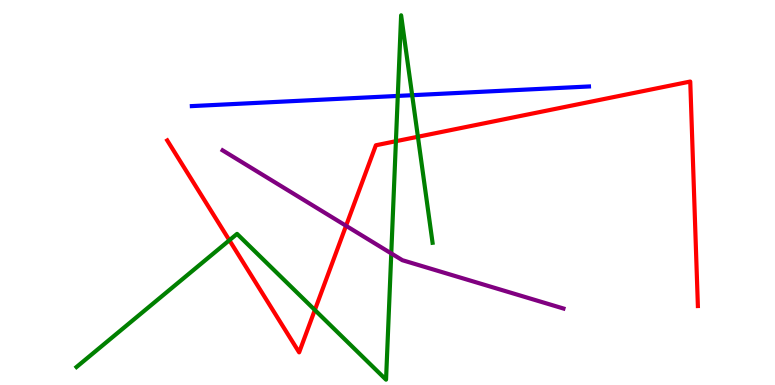[{'lines': ['blue', 'red'], 'intersections': []}, {'lines': ['green', 'red'], 'intersections': [{'x': 2.96, 'y': 3.76}, {'x': 4.06, 'y': 1.95}, {'x': 5.11, 'y': 6.33}, {'x': 5.39, 'y': 6.45}]}, {'lines': ['purple', 'red'], 'intersections': [{'x': 4.47, 'y': 4.14}]}, {'lines': ['blue', 'green'], 'intersections': [{'x': 5.13, 'y': 7.51}, {'x': 5.32, 'y': 7.53}]}, {'lines': ['blue', 'purple'], 'intersections': []}, {'lines': ['green', 'purple'], 'intersections': [{'x': 5.05, 'y': 3.42}]}]